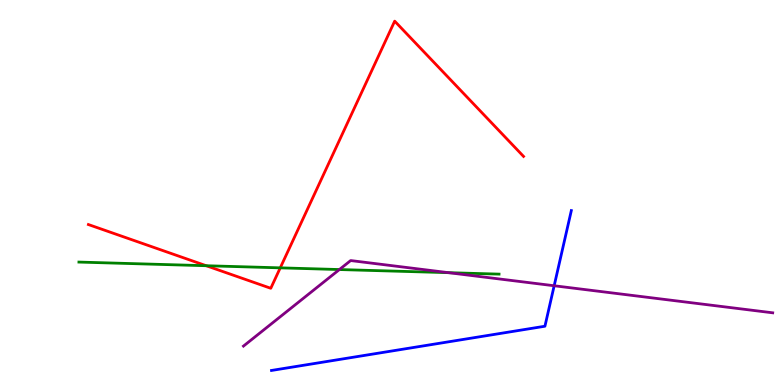[{'lines': ['blue', 'red'], 'intersections': []}, {'lines': ['green', 'red'], 'intersections': [{'x': 2.66, 'y': 3.1}, {'x': 3.62, 'y': 3.04}]}, {'lines': ['purple', 'red'], 'intersections': []}, {'lines': ['blue', 'green'], 'intersections': []}, {'lines': ['blue', 'purple'], 'intersections': [{'x': 7.15, 'y': 2.58}]}, {'lines': ['green', 'purple'], 'intersections': [{'x': 4.38, 'y': 3.0}, {'x': 5.79, 'y': 2.92}]}]